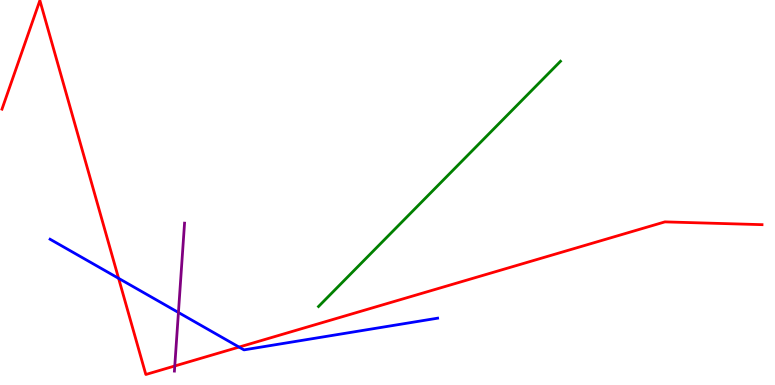[{'lines': ['blue', 'red'], 'intersections': [{'x': 1.53, 'y': 2.77}, {'x': 3.08, 'y': 0.985}]}, {'lines': ['green', 'red'], 'intersections': []}, {'lines': ['purple', 'red'], 'intersections': [{'x': 2.26, 'y': 0.494}]}, {'lines': ['blue', 'green'], 'intersections': []}, {'lines': ['blue', 'purple'], 'intersections': [{'x': 2.3, 'y': 1.88}]}, {'lines': ['green', 'purple'], 'intersections': []}]